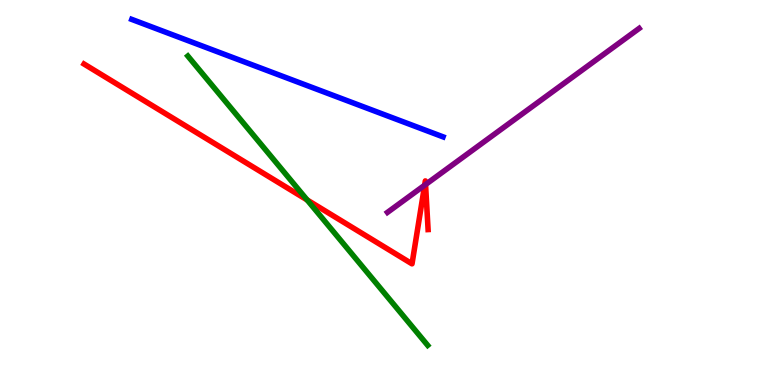[{'lines': ['blue', 'red'], 'intersections': []}, {'lines': ['green', 'red'], 'intersections': [{'x': 3.96, 'y': 4.81}]}, {'lines': ['purple', 'red'], 'intersections': [{'x': 5.48, 'y': 5.19}, {'x': 5.49, 'y': 5.21}]}, {'lines': ['blue', 'green'], 'intersections': []}, {'lines': ['blue', 'purple'], 'intersections': []}, {'lines': ['green', 'purple'], 'intersections': []}]